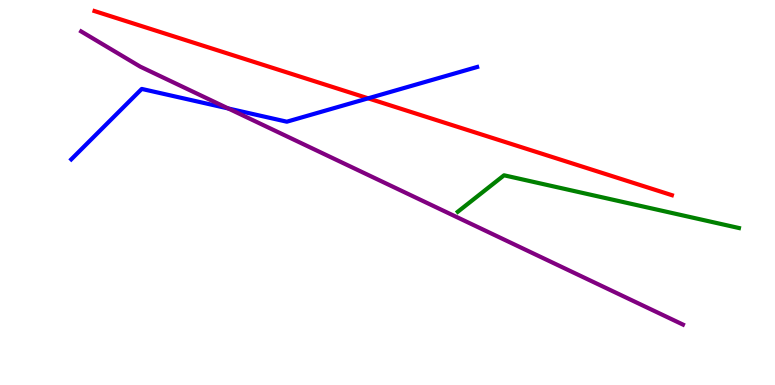[{'lines': ['blue', 'red'], 'intersections': [{'x': 4.75, 'y': 7.45}]}, {'lines': ['green', 'red'], 'intersections': []}, {'lines': ['purple', 'red'], 'intersections': []}, {'lines': ['blue', 'green'], 'intersections': []}, {'lines': ['blue', 'purple'], 'intersections': [{'x': 2.94, 'y': 7.18}]}, {'lines': ['green', 'purple'], 'intersections': []}]